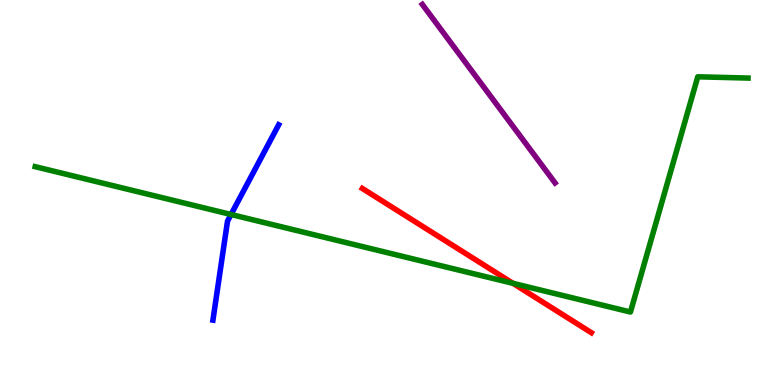[{'lines': ['blue', 'red'], 'intersections': []}, {'lines': ['green', 'red'], 'intersections': [{'x': 6.62, 'y': 2.64}]}, {'lines': ['purple', 'red'], 'intersections': []}, {'lines': ['blue', 'green'], 'intersections': [{'x': 2.98, 'y': 4.43}]}, {'lines': ['blue', 'purple'], 'intersections': []}, {'lines': ['green', 'purple'], 'intersections': []}]